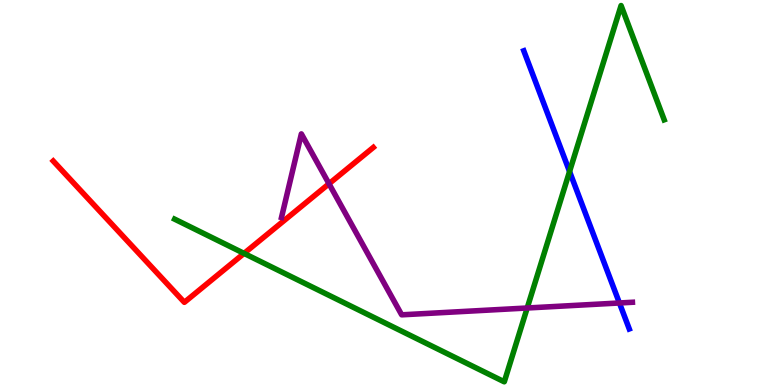[{'lines': ['blue', 'red'], 'intersections': []}, {'lines': ['green', 'red'], 'intersections': [{'x': 3.15, 'y': 3.42}]}, {'lines': ['purple', 'red'], 'intersections': [{'x': 4.25, 'y': 5.23}]}, {'lines': ['blue', 'green'], 'intersections': [{'x': 7.35, 'y': 5.55}]}, {'lines': ['blue', 'purple'], 'intersections': [{'x': 7.99, 'y': 2.13}]}, {'lines': ['green', 'purple'], 'intersections': [{'x': 6.8, 'y': 2.0}]}]